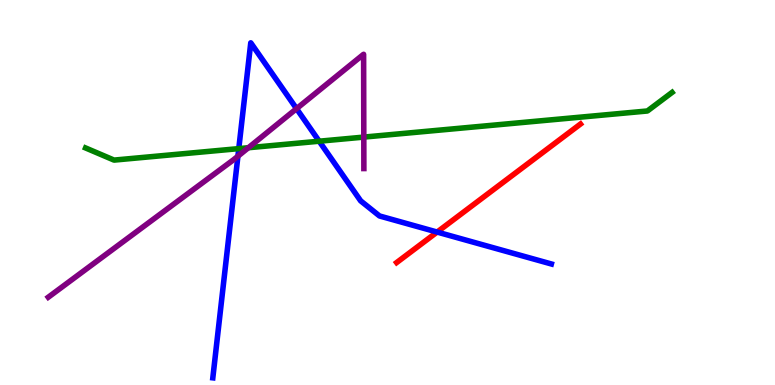[{'lines': ['blue', 'red'], 'intersections': [{'x': 5.64, 'y': 3.97}]}, {'lines': ['green', 'red'], 'intersections': []}, {'lines': ['purple', 'red'], 'intersections': []}, {'lines': ['blue', 'green'], 'intersections': [{'x': 3.08, 'y': 6.14}, {'x': 4.12, 'y': 6.33}]}, {'lines': ['blue', 'purple'], 'intersections': [{'x': 3.07, 'y': 5.94}, {'x': 3.83, 'y': 7.18}]}, {'lines': ['green', 'purple'], 'intersections': [{'x': 3.2, 'y': 6.16}, {'x': 4.69, 'y': 6.44}]}]